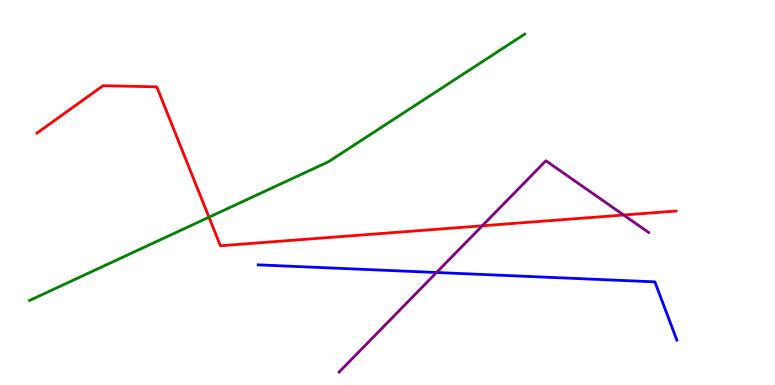[{'lines': ['blue', 'red'], 'intersections': []}, {'lines': ['green', 'red'], 'intersections': [{'x': 2.7, 'y': 4.36}]}, {'lines': ['purple', 'red'], 'intersections': [{'x': 6.22, 'y': 4.14}, {'x': 8.05, 'y': 4.42}]}, {'lines': ['blue', 'green'], 'intersections': []}, {'lines': ['blue', 'purple'], 'intersections': [{'x': 5.63, 'y': 2.92}]}, {'lines': ['green', 'purple'], 'intersections': []}]